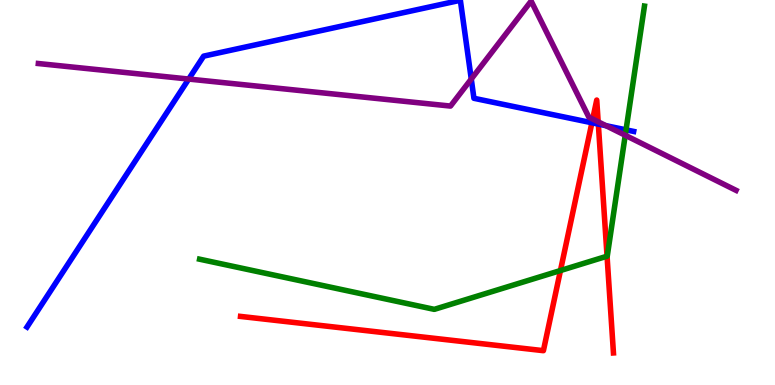[{'lines': ['blue', 'red'], 'intersections': [{'x': 7.64, 'y': 6.81}, {'x': 7.72, 'y': 6.78}]}, {'lines': ['green', 'red'], 'intersections': [{'x': 7.23, 'y': 2.97}, {'x': 7.83, 'y': 3.35}]}, {'lines': ['purple', 'red'], 'intersections': [{'x': 7.65, 'y': 6.91}, {'x': 7.72, 'y': 6.84}]}, {'lines': ['blue', 'green'], 'intersections': [{'x': 8.08, 'y': 6.63}]}, {'lines': ['blue', 'purple'], 'intersections': [{'x': 2.44, 'y': 7.95}, {'x': 6.08, 'y': 7.95}, {'x': 7.82, 'y': 6.74}]}, {'lines': ['green', 'purple'], 'intersections': [{'x': 8.07, 'y': 6.49}]}]